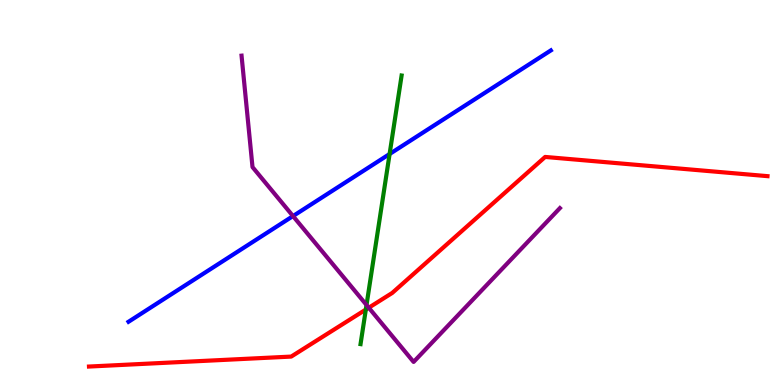[{'lines': ['blue', 'red'], 'intersections': []}, {'lines': ['green', 'red'], 'intersections': [{'x': 4.72, 'y': 1.96}]}, {'lines': ['purple', 'red'], 'intersections': [{'x': 4.76, 'y': 2.01}]}, {'lines': ['blue', 'green'], 'intersections': [{'x': 5.03, 'y': 6.0}]}, {'lines': ['blue', 'purple'], 'intersections': [{'x': 3.78, 'y': 4.39}]}, {'lines': ['green', 'purple'], 'intersections': [{'x': 4.73, 'y': 2.08}]}]